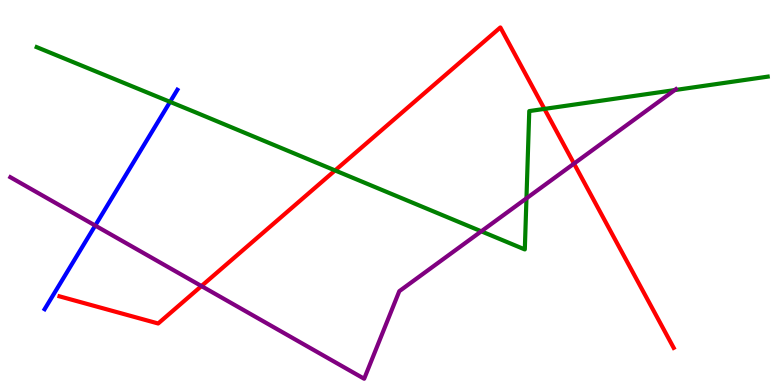[{'lines': ['blue', 'red'], 'intersections': []}, {'lines': ['green', 'red'], 'intersections': [{'x': 4.32, 'y': 5.57}, {'x': 7.02, 'y': 7.17}]}, {'lines': ['purple', 'red'], 'intersections': [{'x': 2.6, 'y': 2.57}, {'x': 7.41, 'y': 5.75}]}, {'lines': ['blue', 'green'], 'intersections': [{'x': 2.19, 'y': 7.35}]}, {'lines': ['blue', 'purple'], 'intersections': [{'x': 1.23, 'y': 4.14}]}, {'lines': ['green', 'purple'], 'intersections': [{'x': 6.21, 'y': 3.99}, {'x': 6.79, 'y': 4.85}, {'x': 8.71, 'y': 7.66}]}]